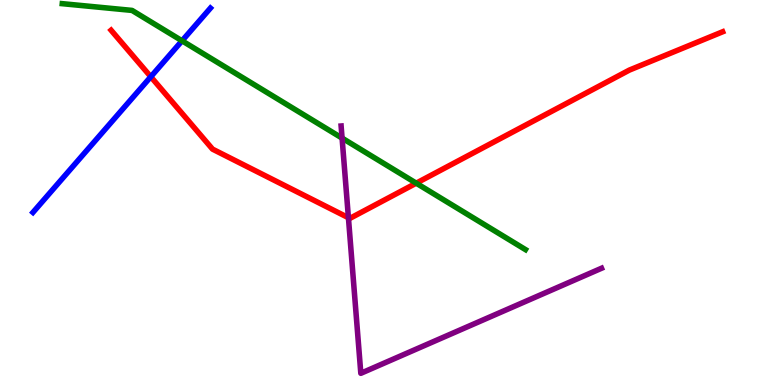[{'lines': ['blue', 'red'], 'intersections': [{'x': 1.95, 'y': 8.01}]}, {'lines': ['green', 'red'], 'intersections': [{'x': 5.37, 'y': 5.24}]}, {'lines': ['purple', 'red'], 'intersections': [{'x': 4.5, 'y': 4.34}]}, {'lines': ['blue', 'green'], 'intersections': [{'x': 2.35, 'y': 8.94}]}, {'lines': ['blue', 'purple'], 'intersections': []}, {'lines': ['green', 'purple'], 'intersections': [{'x': 4.41, 'y': 6.41}]}]